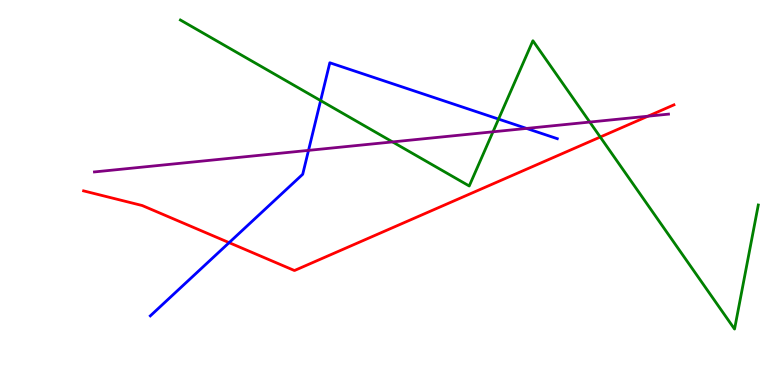[{'lines': ['blue', 'red'], 'intersections': [{'x': 2.96, 'y': 3.7}]}, {'lines': ['green', 'red'], 'intersections': [{'x': 7.75, 'y': 6.44}]}, {'lines': ['purple', 'red'], 'intersections': [{'x': 8.36, 'y': 6.98}]}, {'lines': ['blue', 'green'], 'intersections': [{'x': 4.14, 'y': 7.39}, {'x': 6.43, 'y': 6.91}]}, {'lines': ['blue', 'purple'], 'intersections': [{'x': 3.98, 'y': 6.09}, {'x': 6.79, 'y': 6.66}]}, {'lines': ['green', 'purple'], 'intersections': [{'x': 5.07, 'y': 6.31}, {'x': 6.36, 'y': 6.58}, {'x': 7.61, 'y': 6.83}]}]